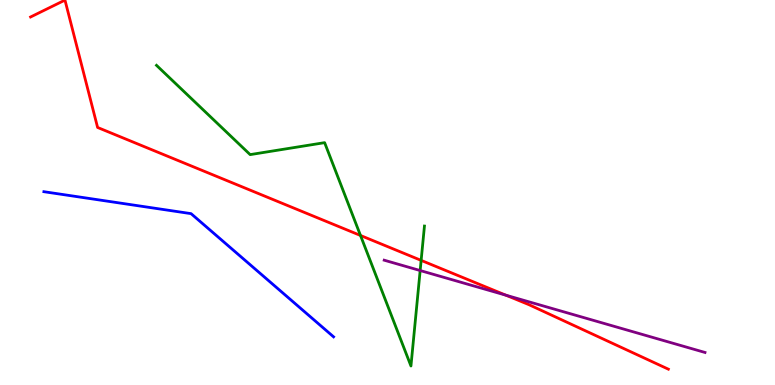[{'lines': ['blue', 'red'], 'intersections': []}, {'lines': ['green', 'red'], 'intersections': [{'x': 4.65, 'y': 3.88}, {'x': 5.43, 'y': 3.24}]}, {'lines': ['purple', 'red'], 'intersections': [{'x': 6.53, 'y': 2.33}]}, {'lines': ['blue', 'green'], 'intersections': []}, {'lines': ['blue', 'purple'], 'intersections': []}, {'lines': ['green', 'purple'], 'intersections': [{'x': 5.42, 'y': 2.97}]}]